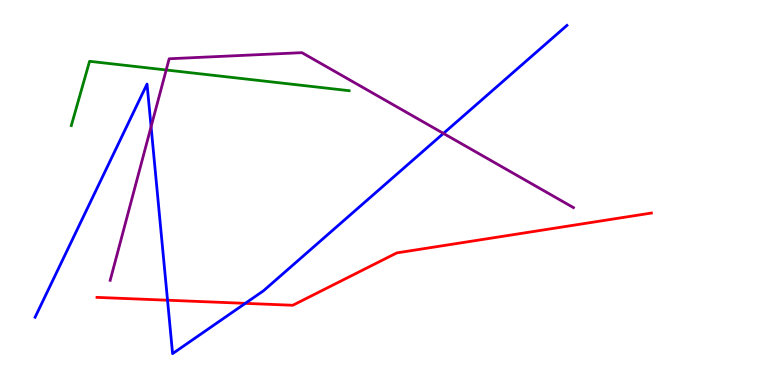[{'lines': ['blue', 'red'], 'intersections': [{'x': 2.16, 'y': 2.2}, {'x': 3.17, 'y': 2.12}]}, {'lines': ['green', 'red'], 'intersections': []}, {'lines': ['purple', 'red'], 'intersections': []}, {'lines': ['blue', 'green'], 'intersections': []}, {'lines': ['blue', 'purple'], 'intersections': [{'x': 1.95, 'y': 6.71}, {'x': 5.72, 'y': 6.53}]}, {'lines': ['green', 'purple'], 'intersections': [{'x': 2.14, 'y': 8.18}]}]